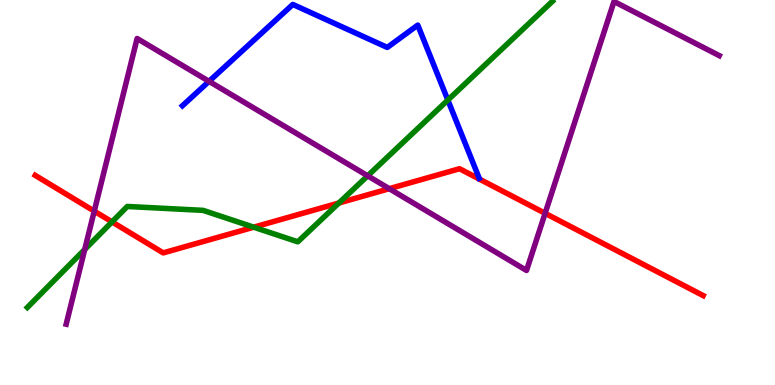[{'lines': ['blue', 'red'], 'intersections': []}, {'lines': ['green', 'red'], 'intersections': [{'x': 1.45, 'y': 4.24}, {'x': 3.27, 'y': 4.1}, {'x': 4.37, 'y': 4.73}]}, {'lines': ['purple', 'red'], 'intersections': [{'x': 1.22, 'y': 4.52}, {'x': 5.02, 'y': 5.1}, {'x': 7.03, 'y': 4.46}]}, {'lines': ['blue', 'green'], 'intersections': [{'x': 5.78, 'y': 7.4}]}, {'lines': ['blue', 'purple'], 'intersections': [{'x': 2.7, 'y': 7.89}]}, {'lines': ['green', 'purple'], 'intersections': [{'x': 1.09, 'y': 3.52}, {'x': 4.74, 'y': 5.43}]}]